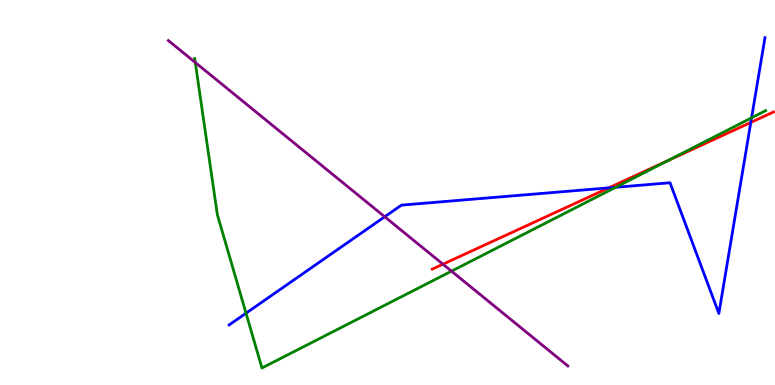[{'lines': ['blue', 'red'], 'intersections': [{'x': 7.85, 'y': 5.12}, {'x': 9.69, 'y': 6.82}]}, {'lines': ['green', 'red'], 'intersections': [{'x': 8.61, 'y': 5.82}]}, {'lines': ['purple', 'red'], 'intersections': [{'x': 5.72, 'y': 3.14}]}, {'lines': ['blue', 'green'], 'intersections': [{'x': 3.17, 'y': 1.87}, {'x': 7.94, 'y': 5.14}, {'x': 9.7, 'y': 6.94}]}, {'lines': ['blue', 'purple'], 'intersections': [{'x': 4.96, 'y': 4.37}]}, {'lines': ['green', 'purple'], 'intersections': [{'x': 2.52, 'y': 8.38}, {'x': 5.83, 'y': 2.96}]}]